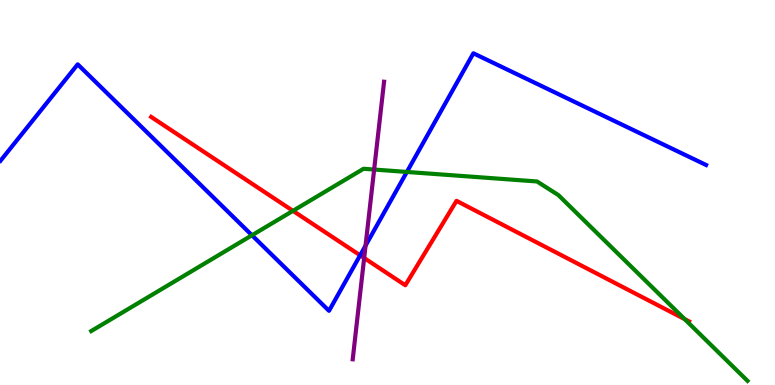[{'lines': ['blue', 'red'], 'intersections': [{'x': 4.65, 'y': 3.37}]}, {'lines': ['green', 'red'], 'intersections': [{'x': 3.78, 'y': 4.52}, {'x': 8.83, 'y': 1.71}]}, {'lines': ['purple', 'red'], 'intersections': [{'x': 4.7, 'y': 3.3}]}, {'lines': ['blue', 'green'], 'intersections': [{'x': 3.25, 'y': 3.89}, {'x': 5.25, 'y': 5.53}]}, {'lines': ['blue', 'purple'], 'intersections': [{'x': 4.72, 'y': 3.62}]}, {'lines': ['green', 'purple'], 'intersections': [{'x': 4.83, 'y': 5.6}]}]